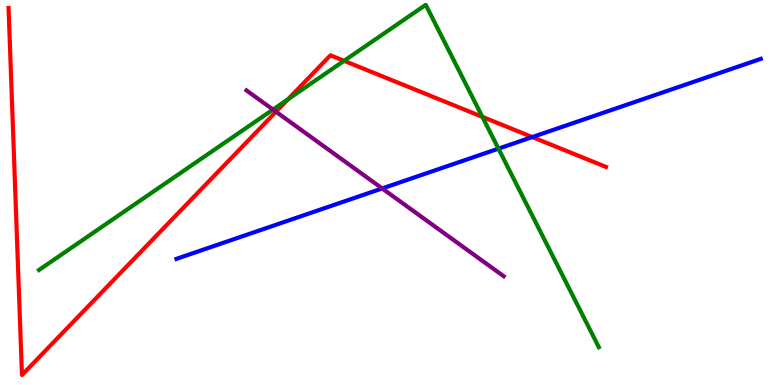[{'lines': ['blue', 'red'], 'intersections': [{'x': 6.87, 'y': 6.44}]}, {'lines': ['green', 'red'], 'intersections': [{'x': 3.72, 'y': 7.42}, {'x': 4.44, 'y': 8.42}, {'x': 6.22, 'y': 6.96}]}, {'lines': ['purple', 'red'], 'intersections': [{'x': 3.56, 'y': 7.1}]}, {'lines': ['blue', 'green'], 'intersections': [{'x': 6.43, 'y': 6.14}]}, {'lines': ['blue', 'purple'], 'intersections': [{'x': 4.93, 'y': 5.11}]}, {'lines': ['green', 'purple'], 'intersections': [{'x': 3.52, 'y': 7.15}]}]